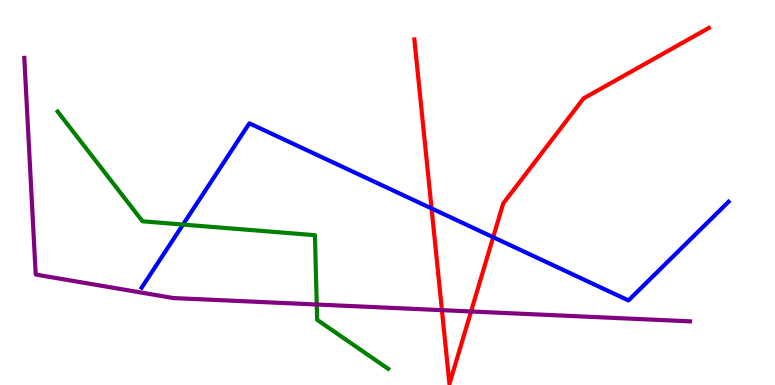[{'lines': ['blue', 'red'], 'intersections': [{'x': 5.57, 'y': 4.59}, {'x': 6.36, 'y': 3.84}]}, {'lines': ['green', 'red'], 'intersections': []}, {'lines': ['purple', 'red'], 'intersections': [{'x': 5.7, 'y': 1.94}, {'x': 6.08, 'y': 1.91}]}, {'lines': ['blue', 'green'], 'intersections': [{'x': 2.36, 'y': 4.17}]}, {'lines': ['blue', 'purple'], 'intersections': []}, {'lines': ['green', 'purple'], 'intersections': [{'x': 4.09, 'y': 2.09}]}]